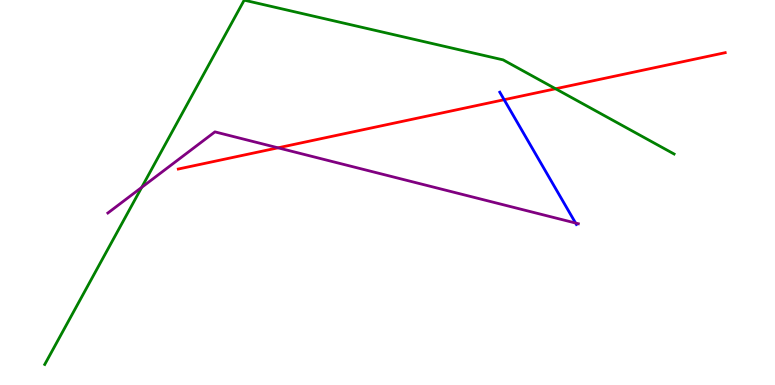[{'lines': ['blue', 'red'], 'intersections': [{'x': 6.51, 'y': 7.41}]}, {'lines': ['green', 'red'], 'intersections': [{'x': 7.17, 'y': 7.69}]}, {'lines': ['purple', 'red'], 'intersections': [{'x': 3.59, 'y': 6.16}]}, {'lines': ['blue', 'green'], 'intersections': []}, {'lines': ['blue', 'purple'], 'intersections': [{'x': 7.43, 'y': 4.21}]}, {'lines': ['green', 'purple'], 'intersections': [{'x': 1.83, 'y': 5.13}]}]